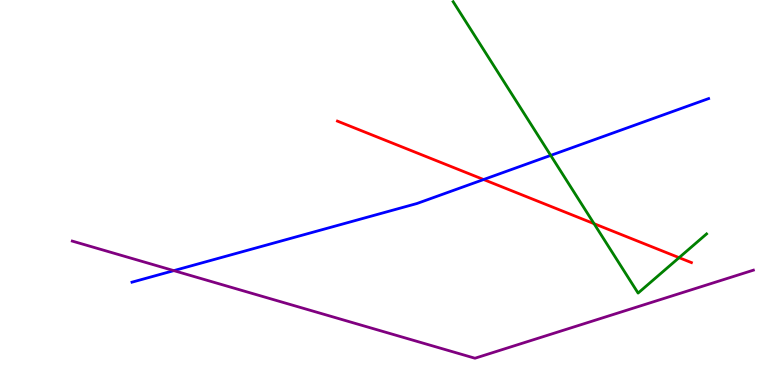[{'lines': ['blue', 'red'], 'intersections': [{'x': 6.24, 'y': 5.34}]}, {'lines': ['green', 'red'], 'intersections': [{'x': 7.66, 'y': 4.19}, {'x': 8.76, 'y': 3.31}]}, {'lines': ['purple', 'red'], 'intersections': []}, {'lines': ['blue', 'green'], 'intersections': [{'x': 7.11, 'y': 5.96}]}, {'lines': ['blue', 'purple'], 'intersections': [{'x': 2.24, 'y': 2.97}]}, {'lines': ['green', 'purple'], 'intersections': []}]